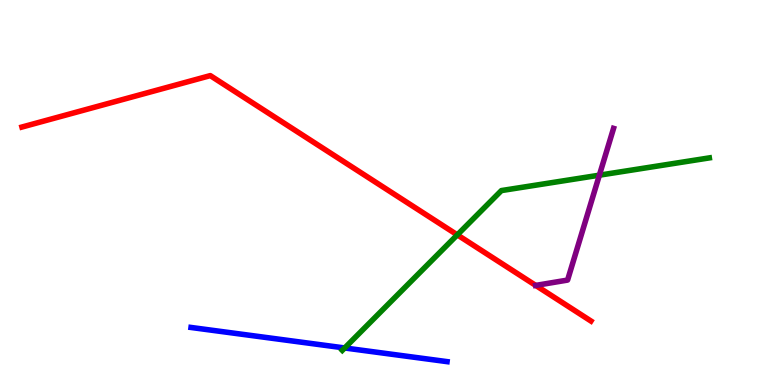[{'lines': ['blue', 'red'], 'intersections': []}, {'lines': ['green', 'red'], 'intersections': [{'x': 5.9, 'y': 3.9}]}, {'lines': ['purple', 'red'], 'intersections': [{'x': 6.91, 'y': 2.59}]}, {'lines': ['blue', 'green'], 'intersections': [{'x': 4.45, 'y': 0.962}]}, {'lines': ['blue', 'purple'], 'intersections': []}, {'lines': ['green', 'purple'], 'intersections': [{'x': 7.73, 'y': 5.45}]}]